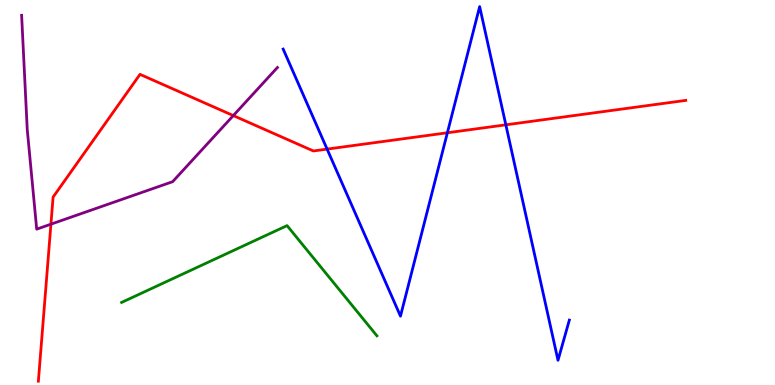[{'lines': ['blue', 'red'], 'intersections': [{'x': 4.22, 'y': 6.13}, {'x': 5.77, 'y': 6.55}, {'x': 6.53, 'y': 6.76}]}, {'lines': ['green', 'red'], 'intersections': []}, {'lines': ['purple', 'red'], 'intersections': [{'x': 0.657, 'y': 4.18}, {'x': 3.01, 'y': 7.0}]}, {'lines': ['blue', 'green'], 'intersections': []}, {'lines': ['blue', 'purple'], 'intersections': []}, {'lines': ['green', 'purple'], 'intersections': []}]